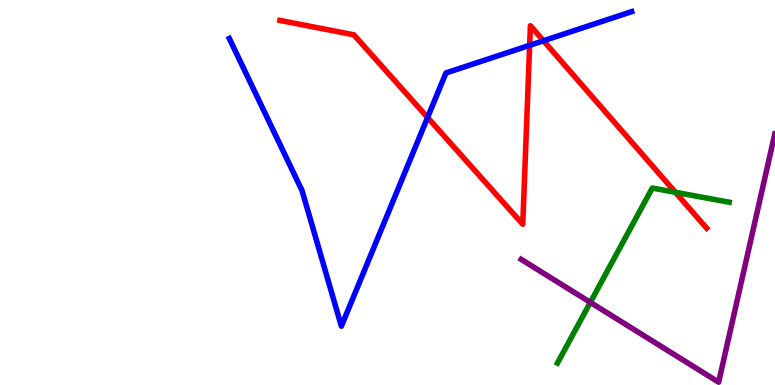[{'lines': ['blue', 'red'], 'intersections': [{'x': 5.52, 'y': 6.95}, {'x': 6.83, 'y': 8.82}, {'x': 7.01, 'y': 8.94}]}, {'lines': ['green', 'red'], 'intersections': [{'x': 8.71, 'y': 5.01}]}, {'lines': ['purple', 'red'], 'intersections': []}, {'lines': ['blue', 'green'], 'intersections': []}, {'lines': ['blue', 'purple'], 'intersections': []}, {'lines': ['green', 'purple'], 'intersections': [{'x': 7.62, 'y': 2.15}]}]